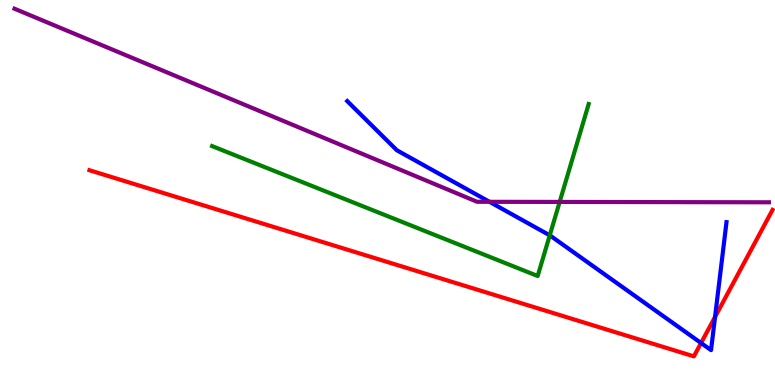[{'lines': ['blue', 'red'], 'intersections': [{'x': 9.05, 'y': 1.09}, {'x': 9.23, 'y': 1.77}]}, {'lines': ['green', 'red'], 'intersections': []}, {'lines': ['purple', 'red'], 'intersections': []}, {'lines': ['blue', 'green'], 'intersections': [{'x': 7.09, 'y': 3.89}]}, {'lines': ['blue', 'purple'], 'intersections': [{'x': 6.32, 'y': 4.76}]}, {'lines': ['green', 'purple'], 'intersections': [{'x': 7.22, 'y': 4.76}]}]